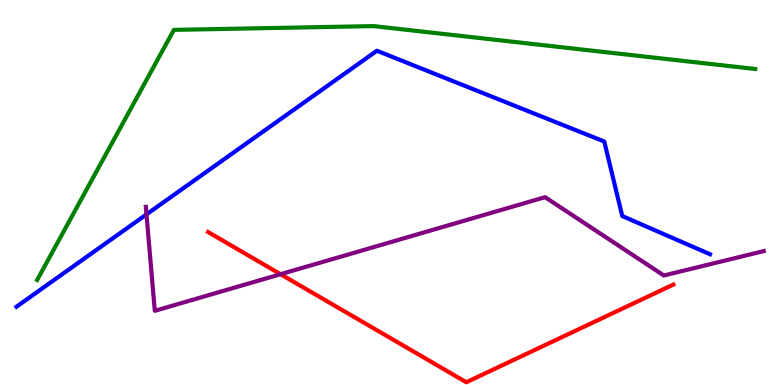[{'lines': ['blue', 'red'], 'intersections': []}, {'lines': ['green', 'red'], 'intersections': []}, {'lines': ['purple', 'red'], 'intersections': [{'x': 3.62, 'y': 2.88}]}, {'lines': ['blue', 'green'], 'intersections': []}, {'lines': ['blue', 'purple'], 'intersections': [{'x': 1.89, 'y': 4.43}]}, {'lines': ['green', 'purple'], 'intersections': []}]